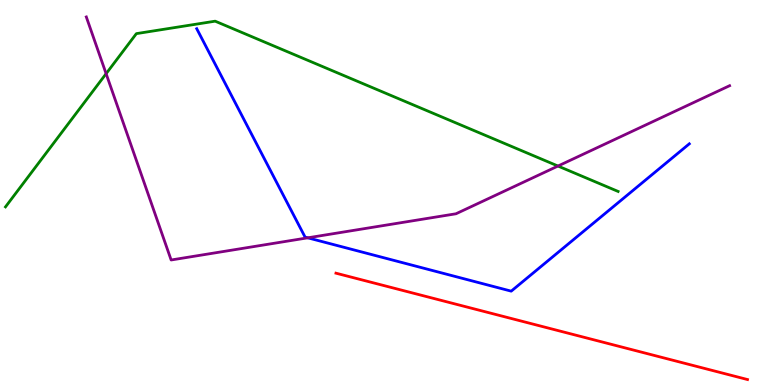[{'lines': ['blue', 'red'], 'intersections': []}, {'lines': ['green', 'red'], 'intersections': []}, {'lines': ['purple', 'red'], 'intersections': []}, {'lines': ['blue', 'green'], 'intersections': []}, {'lines': ['blue', 'purple'], 'intersections': [{'x': 3.97, 'y': 3.82}]}, {'lines': ['green', 'purple'], 'intersections': [{'x': 1.37, 'y': 8.09}, {'x': 7.2, 'y': 5.69}]}]